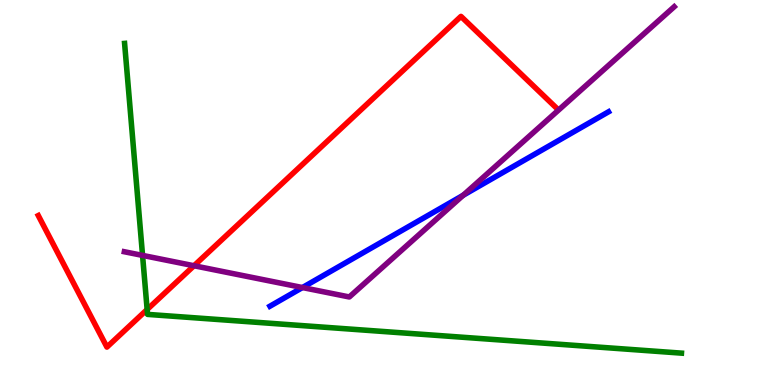[{'lines': ['blue', 'red'], 'intersections': []}, {'lines': ['green', 'red'], 'intersections': [{'x': 1.9, 'y': 1.96}]}, {'lines': ['purple', 'red'], 'intersections': [{'x': 2.5, 'y': 3.1}]}, {'lines': ['blue', 'green'], 'intersections': []}, {'lines': ['blue', 'purple'], 'intersections': [{'x': 3.9, 'y': 2.53}, {'x': 5.98, 'y': 4.93}]}, {'lines': ['green', 'purple'], 'intersections': [{'x': 1.84, 'y': 3.37}]}]